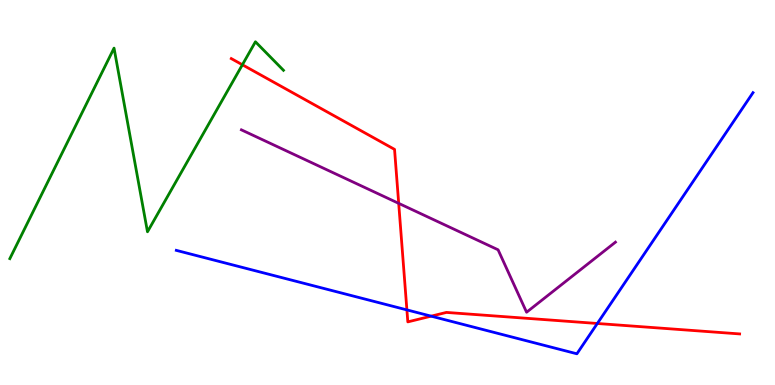[{'lines': ['blue', 'red'], 'intersections': [{'x': 5.25, 'y': 1.95}, {'x': 5.56, 'y': 1.79}, {'x': 7.71, 'y': 1.6}]}, {'lines': ['green', 'red'], 'intersections': [{'x': 3.13, 'y': 8.32}]}, {'lines': ['purple', 'red'], 'intersections': [{'x': 5.14, 'y': 4.72}]}, {'lines': ['blue', 'green'], 'intersections': []}, {'lines': ['blue', 'purple'], 'intersections': []}, {'lines': ['green', 'purple'], 'intersections': []}]